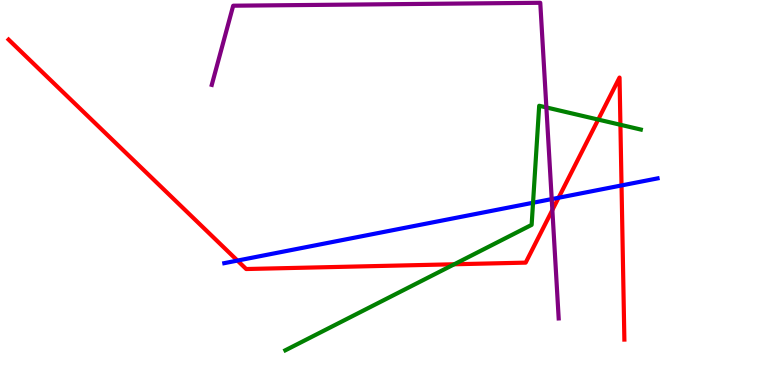[{'lines': ['blue', 'red'], 'intersections': [{'x': 3.06, 'y': 3.23}, {'x': 7.21, 'y': 4.86}, {'x': 8.02, 'y': 5.18}]}, {'lines': ['green', 'red'], 'intersections': [{'x': 5.86, 'y': 3.14}, {'x': 7.72, 'y': 6.89}, {'x': 8.01, 'y': 6.76}]}, {'lines': ['purple', 'red'], 'intersections': [{'x': 7.13, 'y': 4.55}]}, {'lines': ['blue', 'green'], 'intersections': [{'x': 6.88, 'y': 4.73}]}, {'lines': ['blue', 'purple'], 'intersections': [{'x': 7.12, 'y': 4.83}]}, {'lines': ['green', 'purple'], 'intersections': [{'x': 7.05, 'y': 7.21}]}]